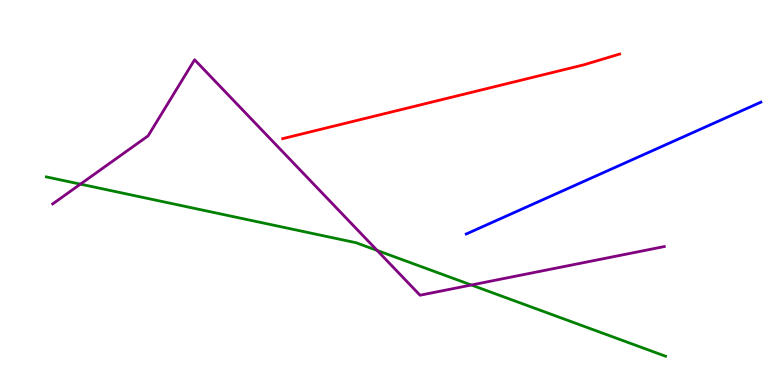[{'lines': ['blue', 'red'], 'intersections': []}, {'lines': ['green', 'red'], 'intersections': []}, {'lines': ['purple', 'red'], 'intersections': []}, {'lines': ['blue', 'green'], 'intersections': []}, {'lines': ['blue', 'purple'], 'intersections': []}, {'lines': ['green', 'purple'], 'intersections': [{'x': 1.04, 'y': 5.22}, {'x': 4.87, 'y': 3.49}, {'x': 6.08, 'y': 2.6}]}]